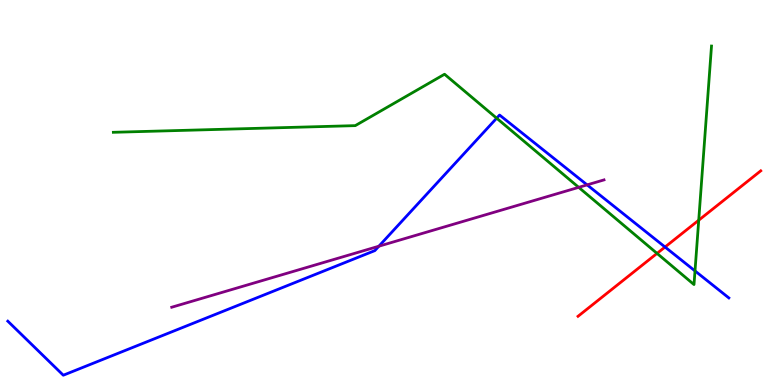[{'lines': ['blue', 'red'], 'intersections': [{'x': 8.58, 'y': 3.58}]}, {'lines': ['green', 'red'], 'intersections': [{'x': 8.48, 'y': 3.42}, {'x': 9.02, 'y': 4.28}]}, {'lines': ['purple', 'red'], 'intersections': []}, {'lines': ['blue', 'green'], 'intersections': [{'x': 6.41, 'y': 6.93}, {'x': 8.97, 'y': 2.96}]}, {'lines': ['blue', 'purple'], 'intersections': [{'x': 4.89, 'y': 3.61}, {'x': 7.58, 'y': 5.2}]}, {'lines': ['green', 'purple'], 'intersections': [{'x': 7.47, 'y': 5.13}]}]